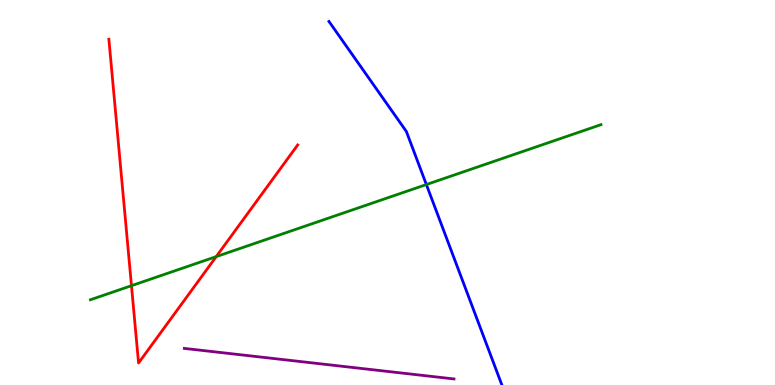[{'lines': ['blue', 'red'], 'intersections': []}, {'lines': ['green', 'red'], 'intersections': [{'x': 1.7, 'y': 2.58}, {'x': 2.79, 'y': 3.33}]}, {'lines': ['purple', 'red'], 'intersections': []}, {'lines': ['blue', 'green'], 'intersections': [{'x': 5.5, 'y': 5.21}]}, {'lines': ['blue', 'purple'], 'intersections': []}, {'lines': ['green', 'purple'], 'intersections': []}]